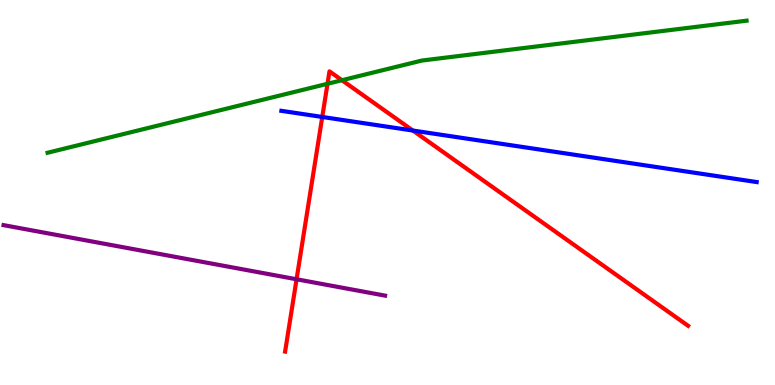[{'lines': ['blue', 'red'], 'intersections': [{'x': 4.16, 'y': 6.96}, {'x': 5.33, 'y': 6.61}]}, {'lines': ['green', 'red'], 'intersections': [{'x': 4.23, 'y': 7.82}, {'x': 4.41, 'y': 7.92}]}, {'lines': ['purple', 'red'], 'intersections': [{'x': 3.83, 'y': 2.75}]}, {'lines': ['blue', 'green'], 'intersections': []}, {'lines': ['blue', 'purple'], 'intersections': []}, {'lines': ['green', 'purple'], 'intersections': []}]